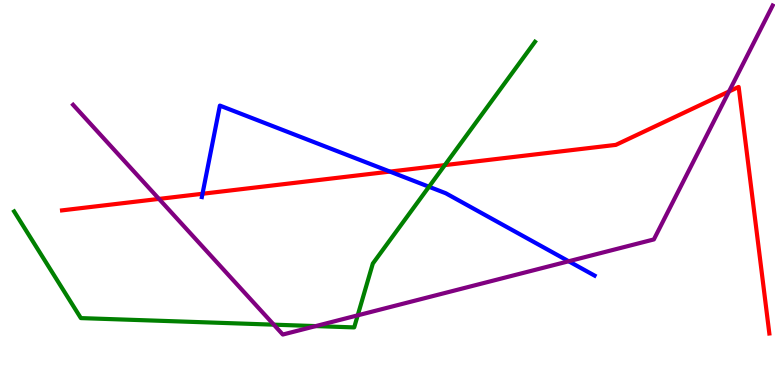[{'lines': ['blue', 'red'], 'intersections': [{'x': 2.61, 'y': 4.97}, {'x': 5.03, 'y': 5.54}]}, {'lines': ['green', 'red'], 'intersections': [{'x': 5.74, 'y': 5.71}]}, {'lines': ['purple', 'red'], 'intersections': [{'x': 2.05, 'y': 4.83}, {'x': 9.41, 'y': 7.62}]}, {'lines': ['blue', 'green'], 'intersections': [{'x': 5.54, 'y': 5.15}]}, {'lines': ['blue', 'purple'], 'intersections': [{'x': 7.34, 'y': 3.21}]}, {'lines': ['green', 'purple'], 'intersections': [{'x': 3.53, 'y': 1.57}, {'x': 4.07, 'y': 1.53}, {'x': 4.62, 'y': 1.81}]}]